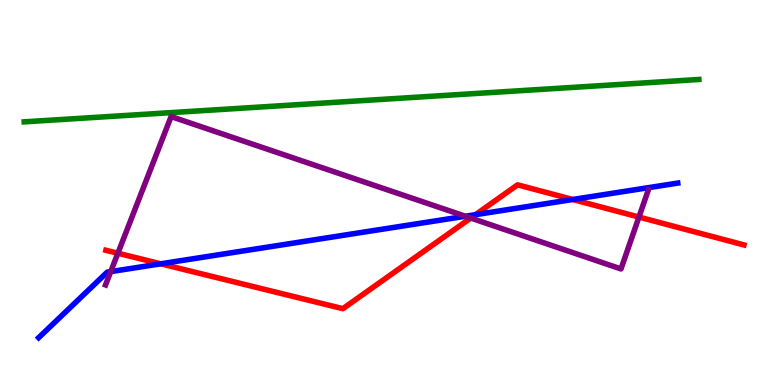[{'lines': ['blue', 'red'], 'intersections': [{'x': 2.07, 'y': 3.15}, {'x': 6.14, 'y': 4.42}, {'x': 7.39, 'y': 4.82}]}, {'lines': ['green', 'red'], 'intersections': []}, {'lines': ['purple', 'red'], 'intersections': [{'x': 1.52, 'y': 3.42}, {'x': 6.07, 'y': 4.34}, {'x': 8.24, 'y': 4.36}]}, {'lines': ['blue', 'green'], 'intersections': []}, {'lines': ['blue', 'purple'], 'intersections': [{'x': 1.43, 'y': 2.95}, {'x': 6.01, 'y': 4.38}]}, {'lines': ['green', 'purple'], 'intersections': []}]